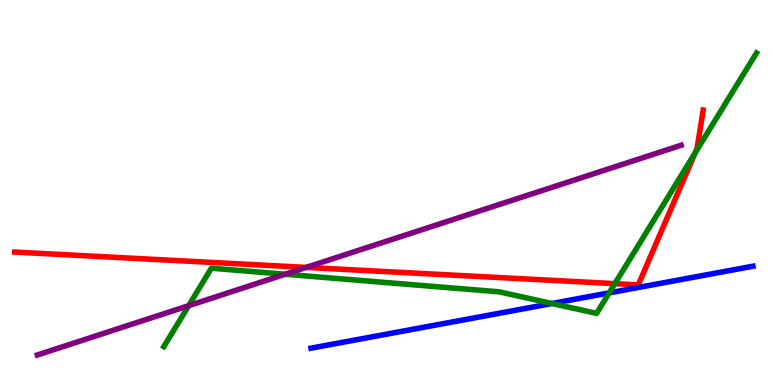[{'lines': ['blue', 'red'], 'intersections': []}, {'lines': ['green', 'red'], 'intersections': [{'x': 7.93, 'y': 2.63}, {'x': 8.97, 'y': 6.03}]}, {'lines': ['purple', 'red'], 'intersections': [{'x': 3.95, 'y': 3.05}]}, {'lines': ['blue', 'green'], 'intersections': [{'x': 7.12, 'y': 2.12}, {'x': 7.86, 'y': 2.39}]}, {'lines': ['blue', 'purple'], 'intersections': []}, {'lines': ['green', 'purple'], 'intersections': [{'x': 2.43, 'y': 2.06}, {'x': 3.68, 'y': 2.88}]}]